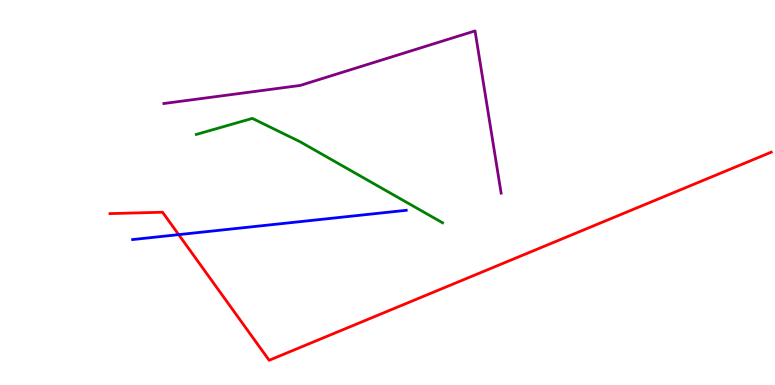[{'lines': ['blue', 'red'], 'intersections': [{'x': 2.31, 'y': 3.91}]}, {'lines': ['green', 'red'], 'intersections': []}, {'lines': ['purple', 'red'], 'intersections': []}, {'lines': ['blue', 'green'], 'intersections': []}, {'lines': ['blue', 'purple'], 'intersections': []}, {'lines': ['green', 'purple'], 'intersections': []}]